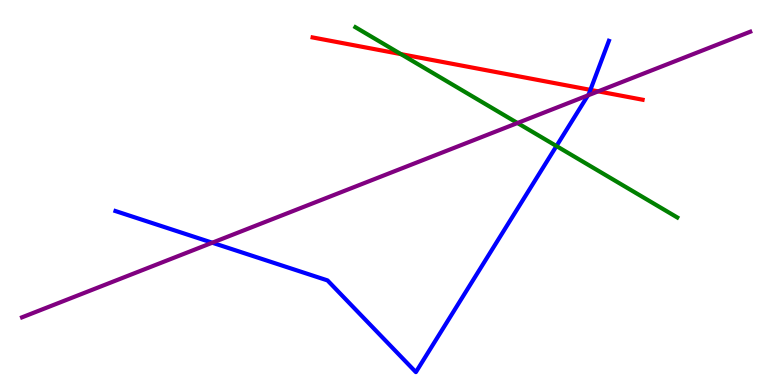[{'lines': ['blue', 'red'], 'intersections': [{'x': 7.62, 'y': 7.67}]}, {'lines': ['green', 'red'], 'intersections': [{'x': 5.17, 'y': 8.59}]}, {'lines': ['purple', 'red'], 'intersections': [{'x': 7.72, 'y': 7.63}]}, {'lines': ['blue', 'green'], 'intersections': [{'x': 7.18, 'y': 6.21}]}, {'lines': ['blue', 'purple'], 'intersections': [{'x': 2.74, 'y': 3.7}, {'x': 7.59, 'y': 7.52}]}, {'lines': ['green', 'purple'], 'intersections': [{'x': 6.68, 'y': 6.8}]}]